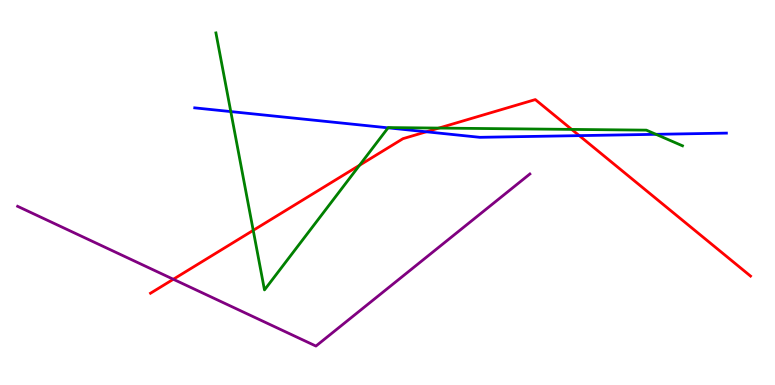[{'lines': ['blue', 'red'], 'intersections': [{'x': 5.5, 'y': 6.58}, {'x': 7.47, 'y': 6.48}]}, {'lines': ['green', 'red'], 'intersections': [{'x': 3.27, 'y': 4.02}, {'x': 4.64, 'y': 5.71}, {'x': 5.66, 'y': 6.67}, {'x': 7.38, 'y': 6.64}]}, {'lines': ['purple', 'red'], 'intersections': [{'x': 2.24, 'y': 2.75}]}, {'lines': ['blue', 'green'], 'intersections': [{'x': 2.98, 'y': 7.1}, {'x': 5.01, 'y': 6.68}, {'x': 8.46, 'y': 6.51}]}, {'lines': ['blue', 'purple'], 'intersections': []}, {'lines': ['green', 'purple'], 'intersections': []}]